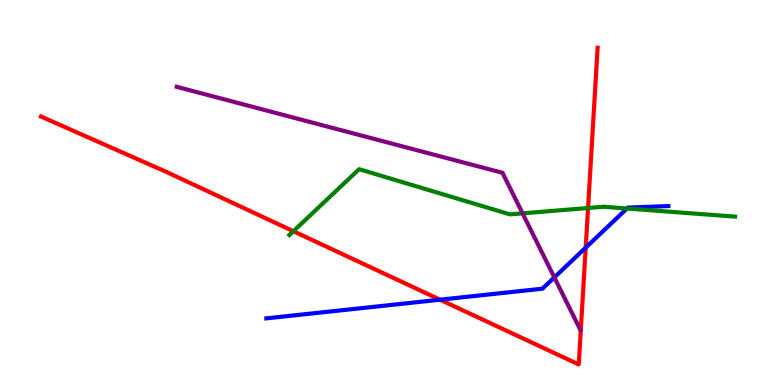[{'lines': ['blue', 'red'], 'intersections': [{'x': 5.68, 'y': 2.22}, {'x': 7.56, 'y': 3.57}]}, {'lines': ['green', 'red'], 'intersections': [{'x': 3.79, 'y': 3.99}, {'x': 7.59, 'y': 4.6}]}, {'lines': ['purple', 'red'], 'intersections': []}, {'lines': ['blue', 'green'], 'intersections': [{'x': 8.09, 'y': 4.58}]}, {'lines': ['blue', 'purple'], 'intersections': [{'x': 7.15, 'y': 2.8}]}, {'lines': ['green', 'purple'], 'intersections': [{'x': 6.74, 'y': 4.46}]}]